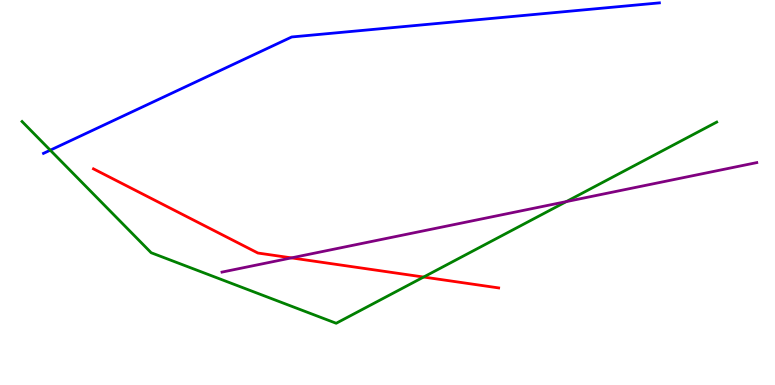[{'lines': ['blue', 'red'], 'intersections': []}, {'lines': ['green', 'red'], 'intersections': [{'x': 5.47, 'y': 2.8}]}, {'lines': ['purple', 'red'], 'intersections': [{'x': 3.76, 'y': 3.3}]}, {'lines': ['blue', 'green'], 'intersections': [{'x': 0.649, 'y': 6.1}]}, {'lines': ['blue', 'purple'], 'intersections': []}, {'lines': ['green', 'purple'], 'intersections': [{'x': 7.31, 'y': 4.76}]}]